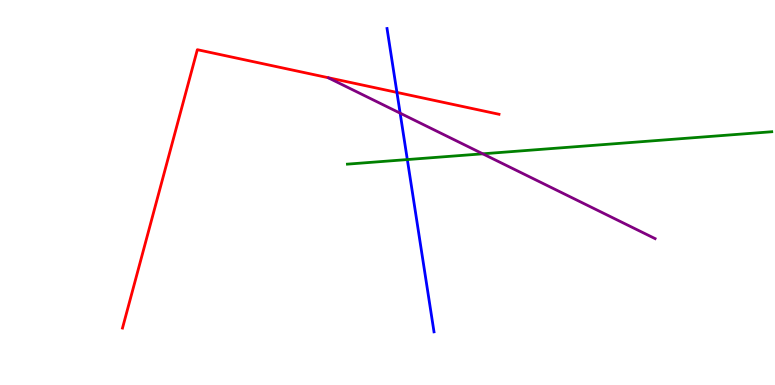[{'lines': ['blue', 'red'], 'intersections': [{'x': 5.12, 'y': 7.6}]}, {'lines': ['green', 'red'], 'intersections': []}, {'lines': ['purple', 'red'], 'intersections': []}, {'lines': ['blue', 'green'], 'intersections': [{'x': 5.26, 'y': 5.86}]}, {'lines': ['blue', 'purple'], 'intersections': [{'x': 5.16, 'y': 7.06}]}, {'lines': ['green', 'purple'], 'intersections': [{'x': 6.23, 'y': 6.0}]}]